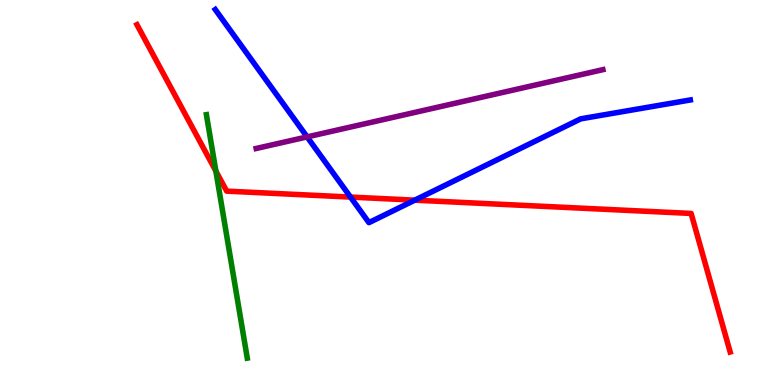[{'lines': ['blue', 'red'], 'intersections': [{'x': 4.52, 'y': 4.88}, {'x': 5.35, 'y': 4.8}]}, {'lines': ['green', 'red'], 'intersections': [{'x': 2.79, 'y': 5.56}]}, {'lines': ['purple', 'red'], 'intersections': []}, {'lines': ['blue', 'green'], 'intersections': []}, {'lines': ['blue', 'purple'], 'intersections': [{'x': 3.96, 'y': 6.44}]}, {'lines': ['green', 'purple'], 'intersections': []}]